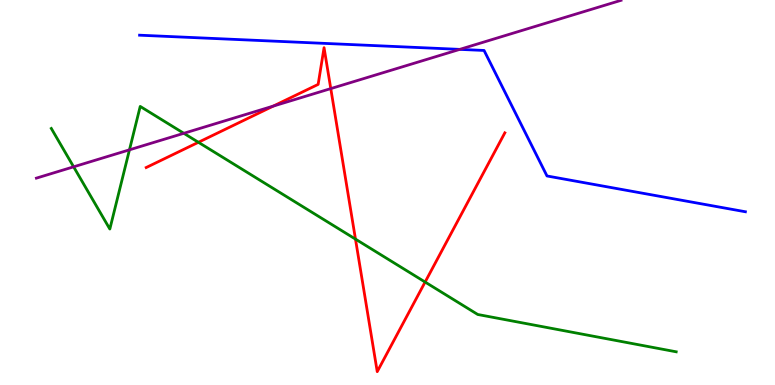[{'lines': ['blue', 'red'], 'intersections': []}, {'lines': ['green', 'red'], 'intersections': [{'x': 2.56, 'y': 6.3}, {'x': 4.59, 'y': 3.79}, {'x': 5.49, 'y': 2.67}]}, {'lines': ['purple', 'red'], 'intersections': [{'x': 3.53, 'y': 7.24}, {'x': 4.27, 'y': 7.7}]}, {'lines': ['blue', 'green'], 'intersections': []}, {'lines': ['blue', 'purple'], 'intersections': [{'x': 5.93, 'y': 8.72}]}, {'lines': ['green', 'purple'], 'intersections': [{'x': 0.95, 'y': 5.67}, {'x': 1.67, 'y': 6.11}, {'x': 2.37, 'y': 6.54}]}]